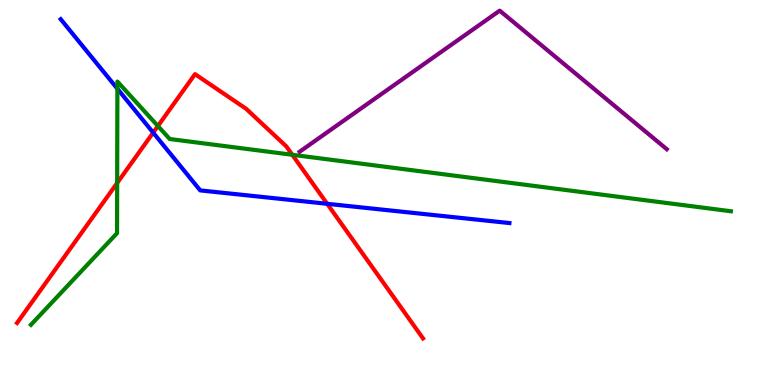[{'lines': ['blue', 'red'], 'intersections': [{'x': 1.98, 'y': 6.55}, {'x': 4.22, 'y': 4.71}]}, {'lines': ['green', 'red'], 'intersections': [{'x': 1.51, 'y': 5.25}, {'x': 2.04, 'y': 6.73}, {'x': 3.77, 'y': 5.98}]}, {'lines': ['purple', 'red'], 'intersections': []}, {'lines': ['blue', 'green'], 'intersections': [{'x': 1.51, 'y': 7.7}]}, {'lines': ['blue', 'purple'], 'intersections': []}, {'lines': ['green', 'purple'], 'intersections': []}]